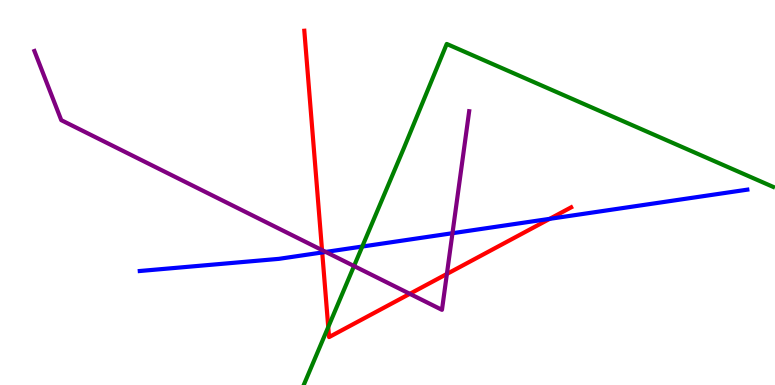[{'lines': ['blue', 'red'], 'intersections': [{'x': 4.16, 'y': 3.44}, {'x': 7.09, 'y': 4.32}]}, {'lines': ['green', 'red'], 'intersections': [{'x': 4.24, 'y': 1.51}]}, {'lines': ['purple', 'red'], 'intersections': [{'x': 4.16, 'y': 3.5}, {'x': 5.29, 'y': 2.37}, {'x': 5.77, 'y': 2.88}]}, {'lines': ['blue', 'green'], 'intersections': [{'x': 4.67, 'y': 3.6}]}, {'lines': ['blue', 'purple'], 'intersections': [{'x': 4.2, 'y': 3.46}, {'x': 5.84, 'y': 3.94}]}, {'lines': ['green', 'purple'], 'intersections': [{'x': 4.57, 'y': 3.09}]}]